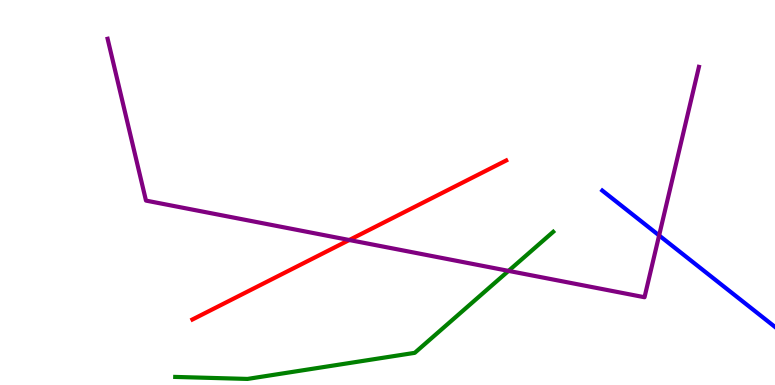[{'lines': ['blue', 'red'], 'intersections': []}, {'lines': ['green', 'red'], 'intersections': []}, {'lines': ['purple', 'red'], 'intersections': [{'x': 4.51, 'y': 3.77}]}, {'lines': ['blue', 'green'], 'intersections': []}, {'lines': ['blue', 'purple'], 'intersections': [{'x': 8.5, 'y': 3.88}]}, {'lines': ['green', 'purple'], 'intersections': [{'x': 6.56, 'y': 2.96}]}]